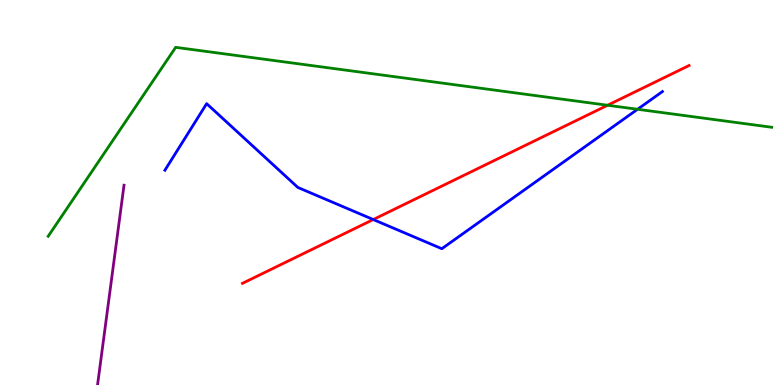[{'lines': ['blue', 'red'], 'intersections': [{'x': 4.82, 'y': 4.3}]}, {'lines': ['green', 'red'], 'intersections': [{'x': 7.84, 'y': 7.27}]}, {'lines': ['purple', 'red'], 'intersections': []}, {'lines': ['blue', 'green'], 'intersections': [{'x': 8.23, 'y': 7.16}]}, {'lines': ['blue', 'purple'], 'intersections': []}, {'lines': ['green', 'purple'], 'intersections': []}]